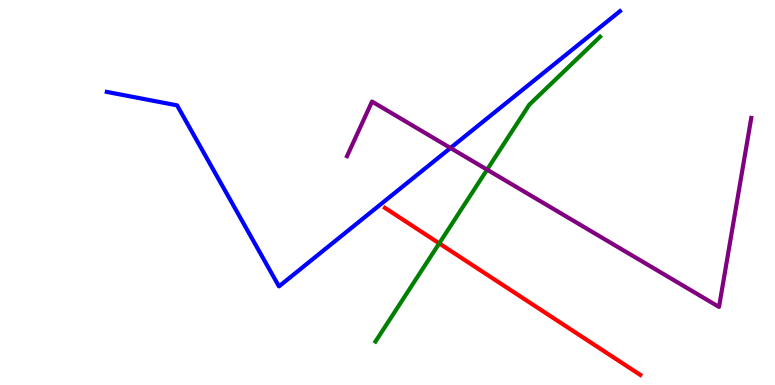[{'lines': ['blue', 'red'], 'intersections': []}, {'lines': ['green', 'red'], 'intersections': [{'x': 5.67, 'y': 3.68}]}, {'lines': ['purple', 'red'], 'intersections': []}, {'lines': ['blue', 'green'], 'intersections': []}, {'lines': ['blue', 'purple'], 'intersections': [{'x': 5.81, 'y': 6.16}]}, {'lines': ['green', 'purple'], 'intersections': [{'x': 6.29, 'y': 5.59}]}]